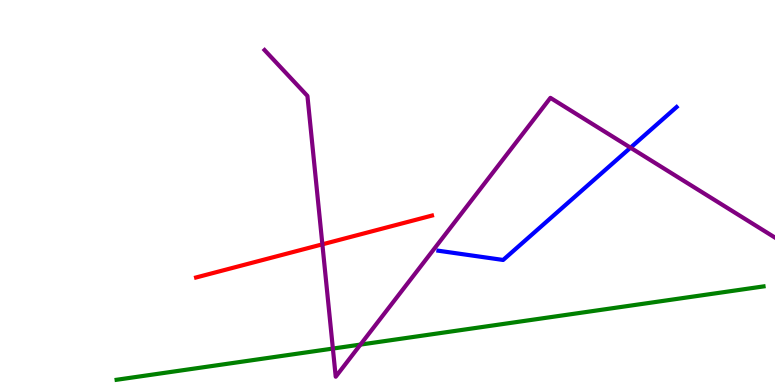[{'lines': ['blue', 'red'], 'intersections': []}, {'lines': ['green', 'red'], 'intersections': []}, {'lines': ['purple', 'red'], 'intersections': [{'x': 4.16, 'y': 3.65}]}, {'lines': ['blue', 'green'], 'intersections': []}, {'lines': ['blue', 'purple'], 'intersections': [{'x': 8.14, 'y': 6.16}]}, {'lines': ['green', 'purple'], 'intersections': [{'x': 4.3, 'y': 0.946}, {'x': 4.65, 'y': 1.05}]}]